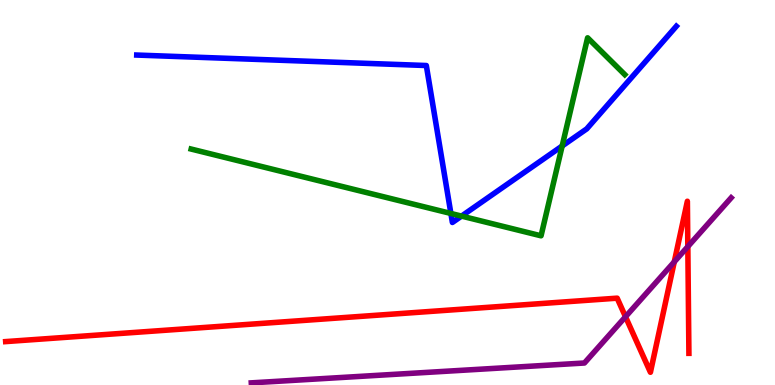[{'lines': ['blue', 'red'], 'intersections': []}, {'lines': ['green', 'red'], 'intersections': []}, {'lines': ['purple', 'red'], 'intersections': [{'x': 8.07, 'y': 1.77}, {'x': 8.7, 'y': 3.2}, {'x': 8.88, 'y': 3.6}]}, {'lines': ['blue', 'green'], 'intersections': [{'x': 5.82, 'y': 4.46}, {'x': 5.96, 'y': 4.39}, {'x': 7.25, 'y': 6.21}]}, {'lines': ['blue', 'purple'], 'intersections': []}, {'lines': ['green', 'purple'], 'intersections': []}]